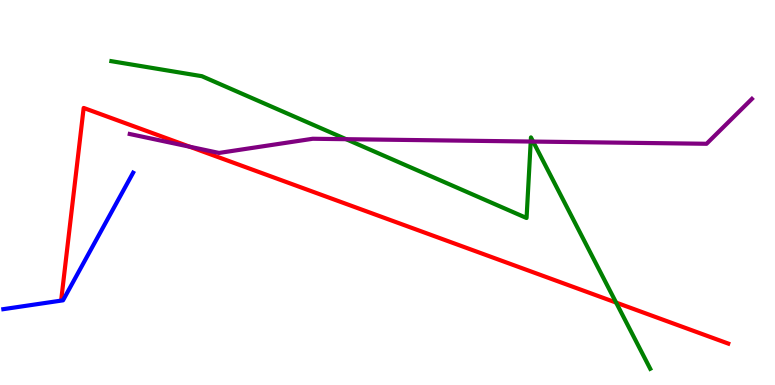[{'lines': ['blue', 'red'], 'intersections': []}, {'lines': ['green', 'red'], 'intersections': [{'x': 7.95, 'y': 2.14}]}, {'lines': ['purple', 'red'], 'intersections': [{'x': 2.45, 'y': 6.19}]}, {'lines': ['blue', 'green'], 'intersections': []}, {'lines': ['blue', 'purple'], 'intersections': []}, {'lines': ['green', 'purple'], 'intersections': [{'x': 4.47, 'y': 6.38}, {'x': 6.85, 'y': 6.32}, {'x': 6.88, 'y': 6.32}]}]